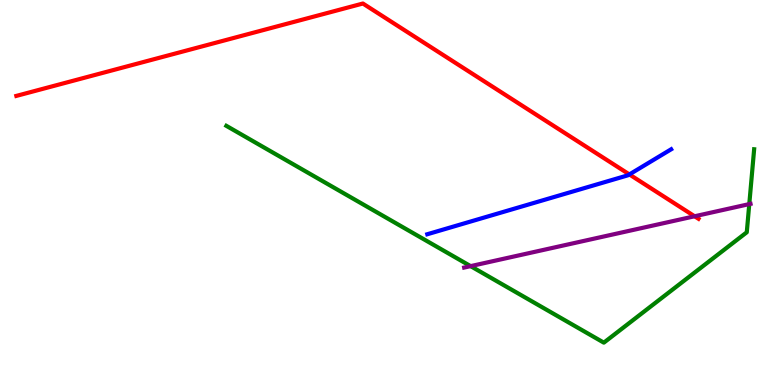[{'lines': ['blue', 'red'], 'intersections': [{'x': 8.12, 'y': 5.47}]}, {'lines': ['green', 'red'], 'intersections': []}, {'lines': ['purple', 'red'], 'intersections': [{'x': 8.96, 'y': 4.38}]}, {'lines': ['blue', 'green'], 'intersections': []}, {'lines': ['blue', 'purple'], 'intersections': []}, {'lines': ['green', 'purple'], 'intersections': [{'x': 6.07, 'y': 3.09}, {'x': 9.67, 'y': 4.7}]}]